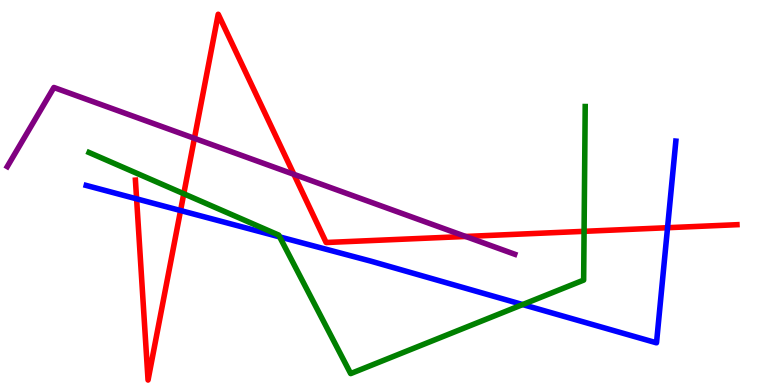[{'lines': ['blue', 'red'], 'intersections': [{'x': 1.76, 'y': 4.84}, {'x': 2.33, 'y': 4.53}, {'x': 8.61, 'y': 4.09}]}, {'lines': ['green', 'red'], 'intersections': [{'x': 2.37, 'y': 4.97}, {'x': 7.54, 'y': 3.99}]}, {'lines': ['purple', 'red'], 'intersections': [{'x': 2.51, 'y': 6.41}, {'x': 3.79, 'y': 5.47}, {'x': 6.01, 'y': 3.86}]}, {'lines': ['blue', 'green'], 'intersections': [{'x': 3.61, 'y': 3.85}, {'x': 6.74, 'y': 2.09}]}, {'lines': ['blue', 'purple'], 'intersections': []}, {'lines': ['green', 'purple'], 'intersections': []}]